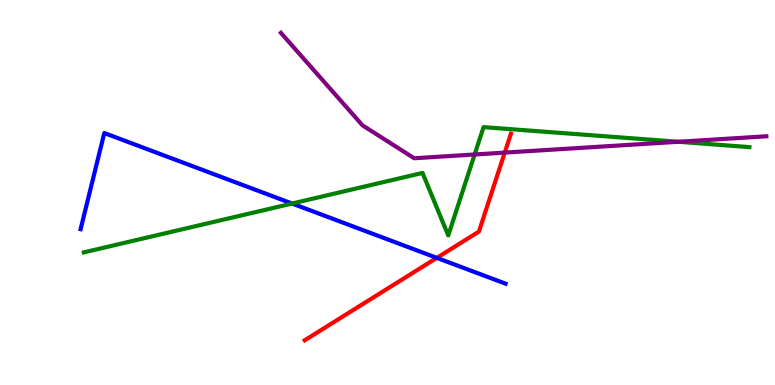[{'lines': ['blue', 'red'], 'intersections': [{'x': 5.64, 'y': 3.3}]}, {'lines': ['green', 'red'], 'intersections': []}, {'lines': ['purple', 'red'], 'intersections': [{'x': 6.51, 'y': 6.04}]}, {'lines': ['blue', 'green'], 'intersections': [{'x': 3.77, 'y': 4.71}]}, {'lines': ['blue', 'purple'], 'intersections': []}, {'lines': ['green', 'purple'], 'intersections': [{'x': 6.12, 'y': 5.99}, {'x': 8.75, 'y': 6.32}]}]